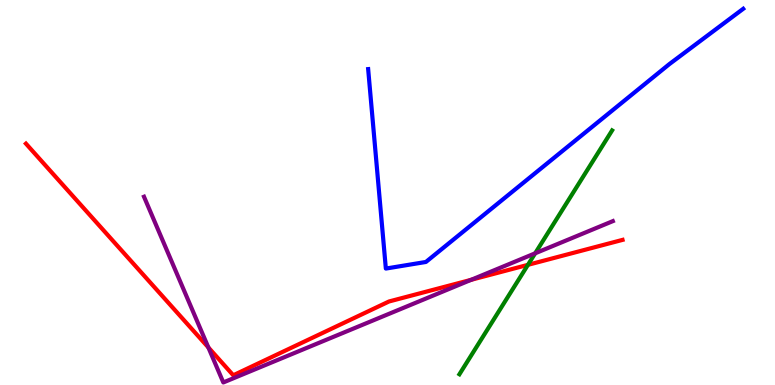[{'lines': ['blue', 'red'], 'intersections': []}, {'lines': ['green', 'red'], 'intersections': [{'x': 6.81, 'y': 3.12}]}, {'lines': ['purple', 'red'], 'intersections': [{'x': 2.69, 'y': 0.975}, {'x': 6.08, 'y': 2.73}]}, {'lines': ['blue', 'green'], 'intersections': []}, {'lines': ['blue', 'purple'], 'intersections': []}, {'lines': ['green', 'purple'], 'intersections': [{'x': 6.91, 'y': 3.42}]}]